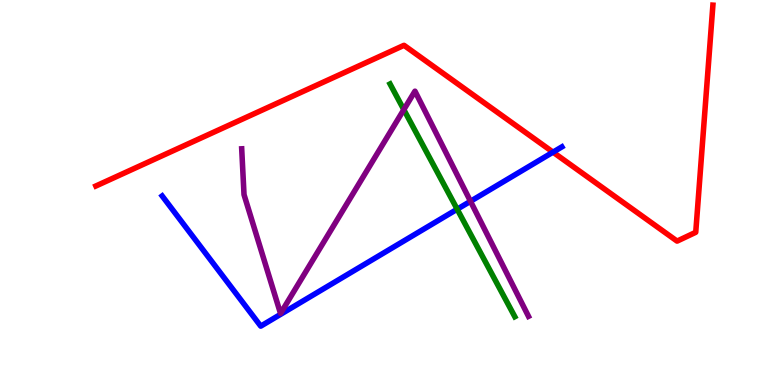[{'lines': ['blue', 'red'], 'intersections': [{'x': 7.14, 'y': 6.05}]}, {'lines': ['green', 'red'], 'intersections': []}, {'lines': ['purple', 'red'], 'intersections': []}, {'lines': ['blue', 'green'], 'intersections': [{'x': 5.9, 'y': 4.57}]}, {'lines': ['blue', 'purple'], 'intersections': [{'x': 6.07, 'y': 4.77}]}, {'lines': ['green', 'purple'], 'intersections': [{'x': 5.21, 'y': 7.15}]}]